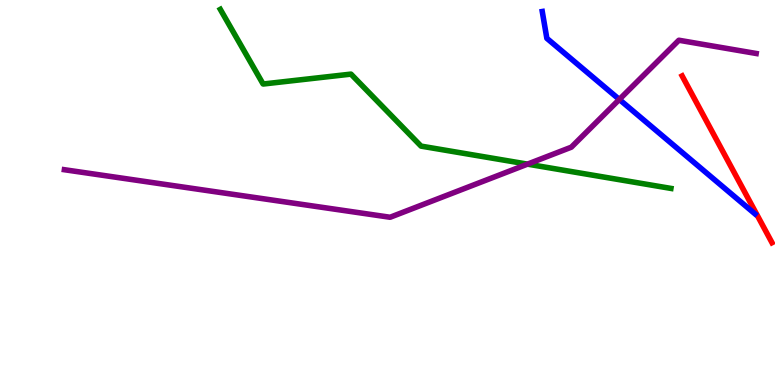[{'lines': ['blue', 'red'], 'intersections': []}, {'lines': ['green', 'red'], 'intersections': []}, {'lines': ['purple', 'red'], 'intersections': []}, {'lines': ['blue', 'green'], 'intersections': []}, {'lines': ['blue', 'purple'], 'intersections': [{'x': 7.99, 'y': 7.42}]}, {'lines': ['green', 'purple'], 'intersections': [{'x': 6.81, 'y': 5.74}]}]